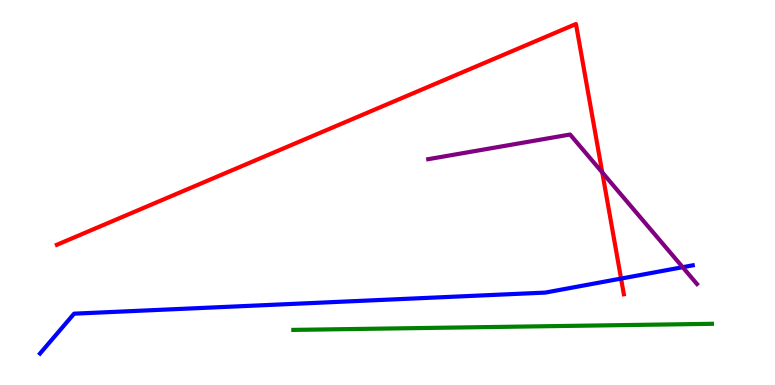[{'lines': ['blue', 'red'], 'intersections': [{'x': 8.01, 'y': 2.76}]}, {'lines': ['green', 'red'], 'intersections': []}, {'lines': ['purple', 'red'], 'intersections': [{'x': 7.77, 'y': 5.52}]}, {'lines': ['blue', 'green'], 'intersections': []}, {'lines': ['blue', 'purple'], 'intersections': [{'x': 8.81, 'y': 3.06}]}, {'lines': ['green', 'purple'], 'intersections': []}]